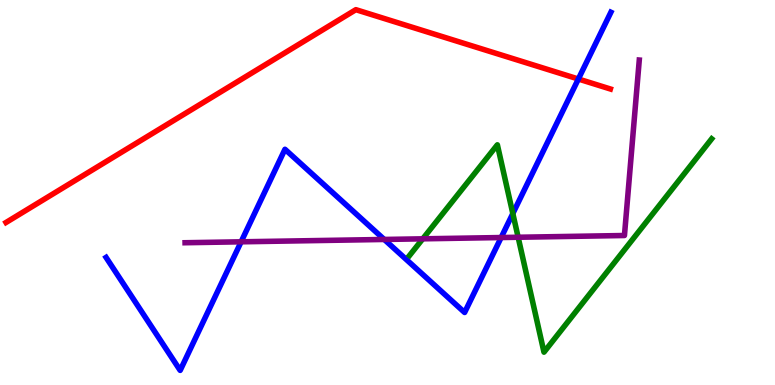[{'lines': ['blue', 'red'], 'intersections': [{'x': 7.46, 'y': 7.95}]}, {'lines': ['green', 'red'], 'intersections': []}, {'lines': ['purple', 'red'], 'intersections': []}, {'lines': ['blue', 'green'], 'intersections': [{'x': 6.62, 'y': 4.45}]}, {'lines': ['blue', 'purple'], 'intersections': [{'x': 3.11, 'y': 3.72}, {'x': 4.96, 'y': 3.78}, {'x': 6.47, 'y': 3.83}]}, {'lines': ['green', 'purple'], 'intersections': [{'x': 5.45, 'y': 3.8}, {'x': 6.69, 'y': 3.84}]}]